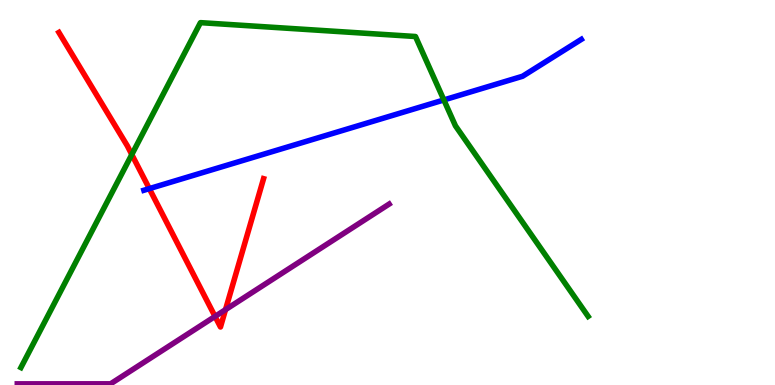[{'lines': ['blue', 'red'], 'intersections': [{'x': 1.93, 'y': 5.1}]}, {'lines': ['green', 'red'], 'intersections': [{'x': 1.7, 'y': 5.99}]}, {'lines': ['purple', 'red'], 'intersections': [{'x': 2.77, 'y': 1.78}, {'x': 2.91, 'y': 1.96}]}, {'lines': ['blue', 'green'], 'intersections': [{'x': 5.73, 'y': 7.4}]}, {'lines': ['blue', 'purple'], 'intersections': []}, {'lines': ['green', 'purple'], 'intersections': []}]